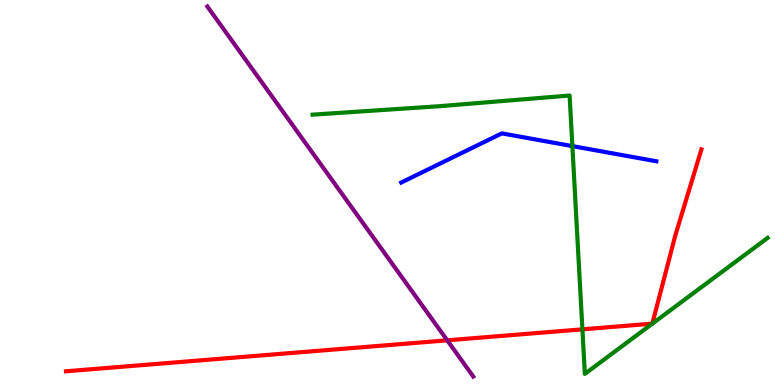[{'lines': ['blue', 'red'], 'intersections': []}, {'lines': ['green', 'red'], 'intersections': [{'x': 7.52, 'y': 1.45}]}, {'lines': ['purple', 'red'], 'intersections': [{'x': 5.77, 'y': 1.16}]}, {'lines': ['blue', 'green'], 'intersections': [{'x': 7.39, 'y': 6.2}]}, {'lines': ['blue', 'purple'], 'intersections': []}, {'lines': ['green', 'purple'], 'intersections': []}]